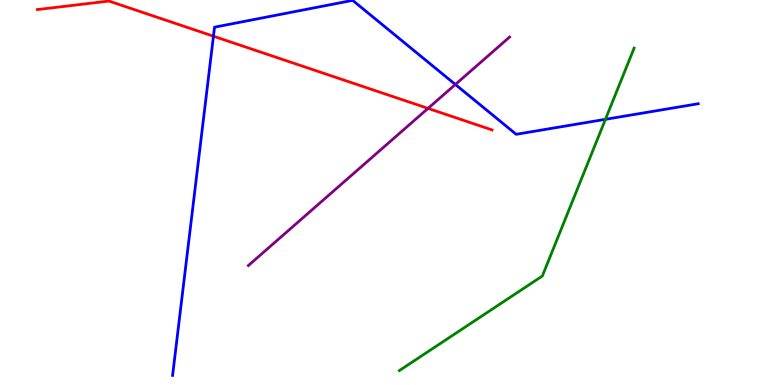[{'lines': ['blue', 'red'], 'intersections': [{'x': 2.75, 'y': 9.06}]}, {'lines': ['green', 'red'], 'intersections': []}, {'lines': ['purple', 'red'], 'intersections': [{'x': 5.52, 'y': 7.18}]}, {'lines': ['blue', 'green'], 'intersections': [{'x': 7.81, 'y': 6.9}]}, {'lines': ['blue', 'purple'], 'intersections': [{'x': 5.88, 'y': 7.81}]}, {'lines': ['green', 'purple'], 'intersections': []}]